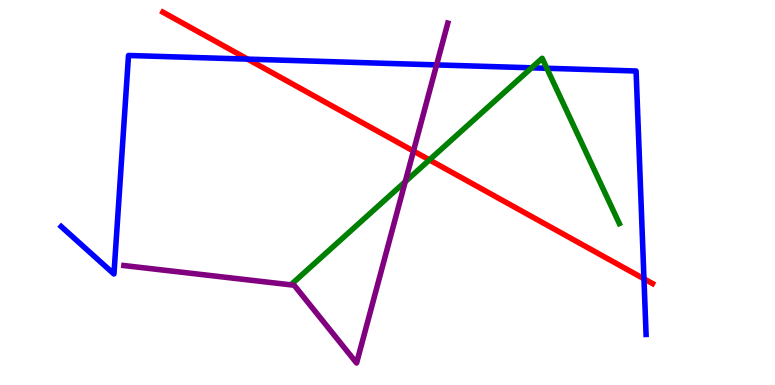[{'lines': ['blue', 'red'], 'intersections': [{'x': 3.2, 'y': 8.46}, {'x': 8.31, 'y': 2.76}]}, {'lines': ['green', 'red'], 'intersections': [{'x': 5.54, 'y': 5.85}]}, {'lines': ['purple', 'red'], 'intersections': [{'x': 5.34, 'y': 6.08}]}, {'lines': ['blue', 'green'], 'intersections': [{'x': 6.86, 'y': 8.24}, {'x': 7.06, 'y': 8.23}]}, {'lines': ['blue', 'purple'], 'intersections': [{'x': 5.63, 'y': 8.31}]}, {'lines': ['green', 'purple'], 'intersections': [{'x': 5.23, 'y': 5.28}]}]